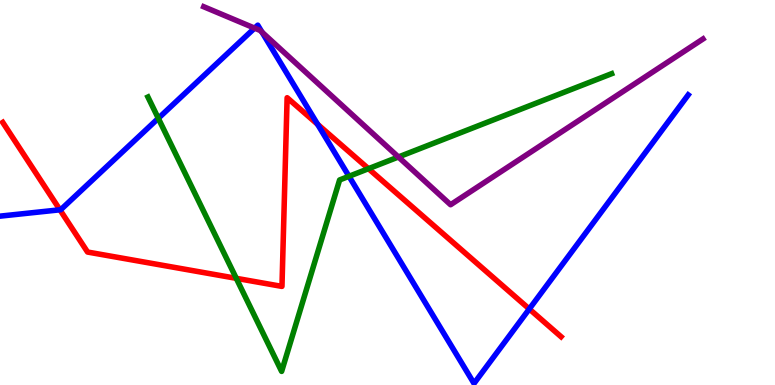[{'lines': ['blue', 'red'], 'intersections': [{'x': 0.773, 'y': 4.55}, {'x': 4.1, 'y': 6.77}, {'x': 6.83, 'y': 1.97}]}, {'lines': ['green', 'red'], 'intersections': [{'x': 3.05, 'y': 2.77}, {'x': 4.75, 'y': 5.62}]}, {'lines': ['purple', 'red'], 'intersections': []}, {'lines': ['blue', 'green'], 'intersections': [{'x': 2.04, 'y': 6.93}, {'x': 4.5, 'y': 5.42}]}, {'lines': ['blue', 'purple'], 'intersections': [{'x': 3.29, 'y': 9.27}, {'x': 3.38, 'y': 9.16}]}, {'lines': ['green', 'purple'], 'intersections': [{'x': 5.14, 'y': 5.92}]}]